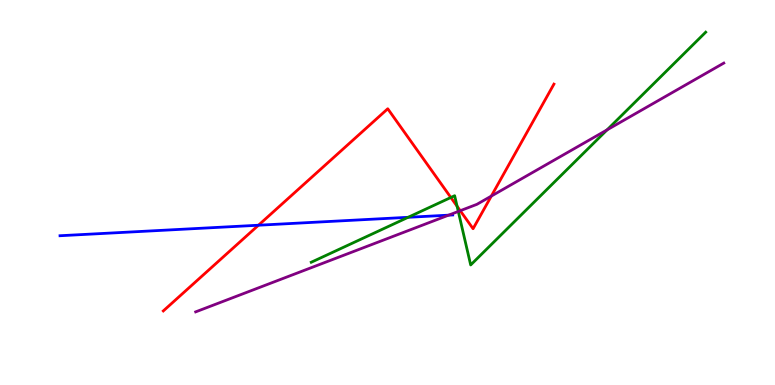[{'lines': ['blue', 'red'], 'intersections': [{'x': 3.34, 'y': 4.15}]}, {'lines': ['green', 'red'], 'intersections': [{'x': 5.82, 'y': 4.87}, {'x': 5.9, 'y': 4.64}]}, {'lines': ['purple', 'red'], 'intersections': [{'x': 5.94, 'y': 4.53}, {'x': 6.34, 'y': 4.91}]}, {'lines': ['blue', 'green'], 'intersections': [{'x': 5.27, 'y': 4.36}]}, {'lines': ['blue', 'purple'], 'intersections': [{'x': 5.79, 'y': 4.41}]}, {'lines': ['green', 'purple'], 'intersections': [{'x': 5.91, 'y': 4.51}, {'x': 7.83, 'y': 6.63}]}]